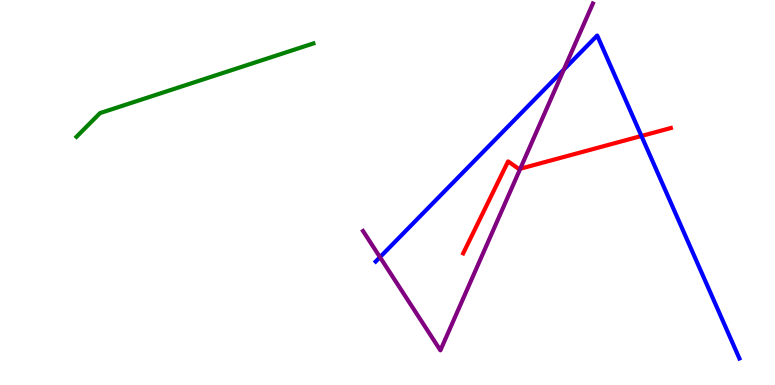[{'lines': ['blue', 'red'], 'intersections': [{'x': 8.28, 'y': 6.47}]}, {'lines': ['green', 'red'], 'intersections': []}, {'lines': ['purple', 'red'], 'intersections': [{'x': 6.71, 'y': 5.62}]}, {'lines': ['blue', 'green'], 'intersections': []}, {'lines': ['blue', 'purple'], 'intersections': [{'x': 4.9, 'y': 3.32}, {'x': 7.28, 'y': 8.19}]}, {'lines': ['green', 'purple'], 'intersections': []}]